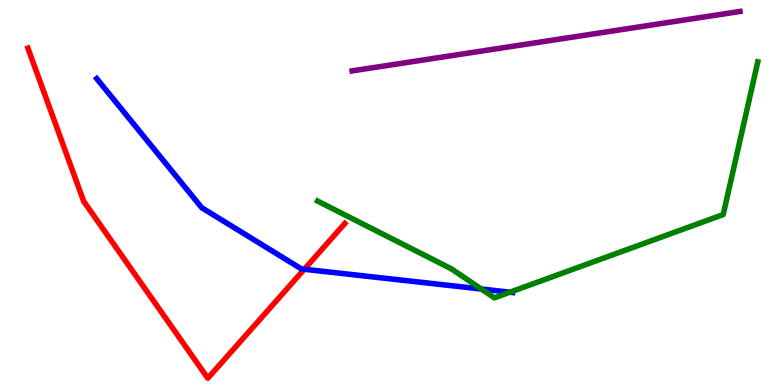[{'lines': ['blue', 'red'], 'intersections': [{'x': 3.93, 'y': 3.01}]}, {'lines': ['green', 'red'], 'intersections': []}, {'lines': ['purple', 'red'], 'intersections': []}, {'lines': ['blue', 'green'], 'intersections': [{'x': 6.21, 'y': 2.49}, {'x': 6.58, 'y': 2.41}]}, {'lines': ['blue', 'purple'], 'intersections': []}, {'lines': ['green', 'purple'], 'intersections': []}]